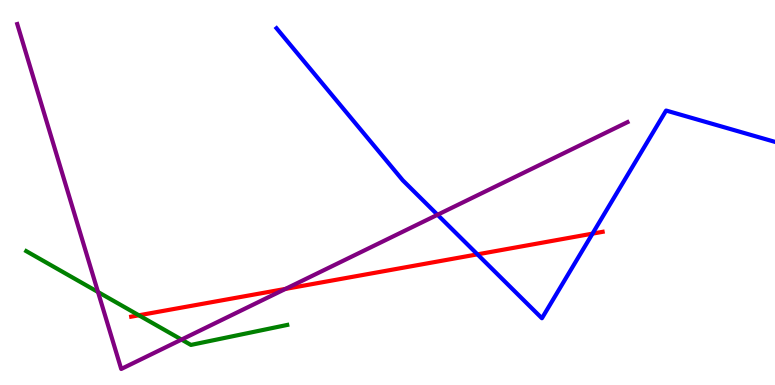[{'lines': ['blue', 'red'], 'intersections': [{'x': 6.16, 'y': 3.39}, {'x': 7.65, 'y': 3.93}]}, {'lines': ['green', 'red'], 'intersections': [{'x': 1.79, 'y': 1.81}]}, {'lines': ['purple', 'red'], 'intersections': [{'x': 3.68, 'y': 2.5}]}, {'lines': ['blue', 'green'], 'intersections': []}, {'lines': ['blue', 'purple'], 'intersections': [{'x': 5.65, 'y': 4.42}]}, {'lines': ['green', 'purple'], 'intersections': [{'x': 1.26, 'y': 2.42}, {'x': 2.34, 'y': 1.18}]}]